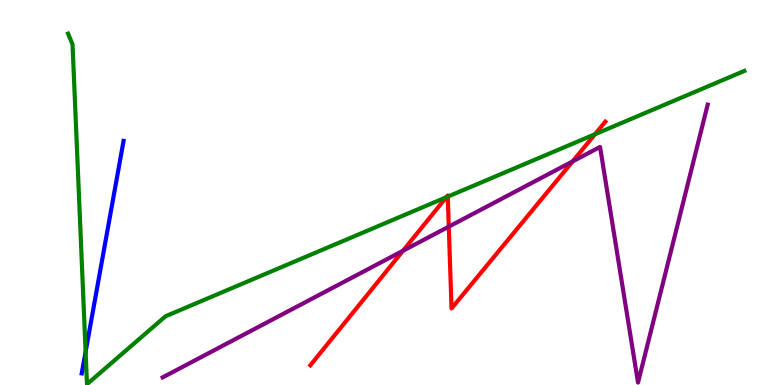[{'lines': ['blue', 'red'], 'intersections': []}, {'lines': ['green', 'red'], 'intersections': [{'x': 5.76, 'y': 4.88}, {'x': 5.78, 'y': 4.89}, {'x': 7.68, 'y': 6.51}]}, {'lines': ['purple', 'red'], 'intersections': [{'x': 5.2, 'y': 3.49}, {'x': 5.79, 'y': 4.11}, {'x': 7.39, 'y': 5.81}]}, {'lines': ['blue', 'green'], 'intersections': [{'x': 1.1, 'y': 0.862}]}, {'lines': ['blue', 'purple'], 'intersections': []}, {'lines': ['green', 'purple'], 'intersections': []}]